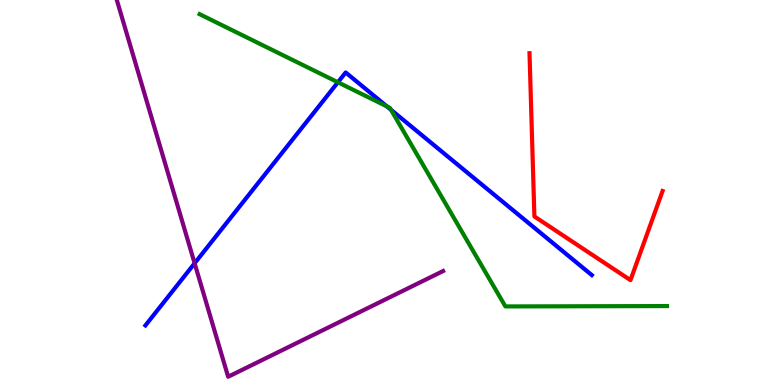[{'lines': ['blue', 'red'], 'intersections': []}, {'lines': ['green', 'red'], 'intersections': []}, {'lines': ['purple', 'red'], 'intersections': []}, {'lines': ['blue', 'green'], 'intersections': [{'x': 4.36, 'y': 7.86}, {'x': 4.99, 'y': 7.24}, {'x': 5.05, 'y': 7.15}]}, {'lines': ['blue', 'purple'], 'intersections': [{'x': 2.51, 'y': 3.16}]}, {'lines': ['green', 'purple'], 'intersections': []}]